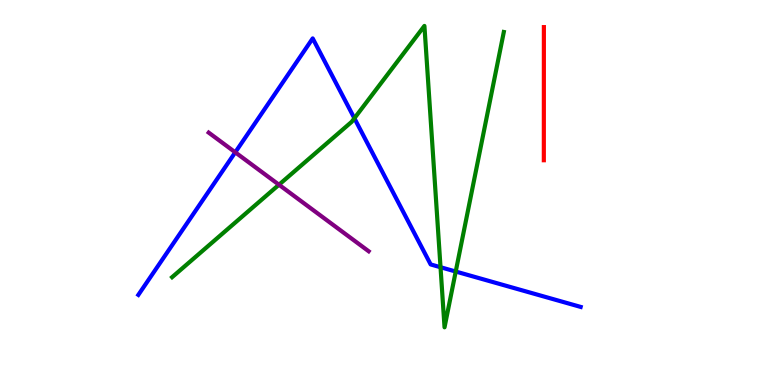[{'lines': ['blue', 'red'], 'intersections': []}, {'lines': ['green', 'red'], 'intersections': []}, {'lines': ['purple', 'red'], 'intersections': []}, {'lines': ['blue', 'green'], 'intersections': [{'x': 4.57, 'y': 6.93}, {'x': 5.68, 'y': 3.06}, {'x': 5.88, 'y': 2.95}]}, {'lines': ['blue', 'purple'], 'intersections': [{'x': 3.04, 'y': 6.04}]}, {'lines': ['green', 'purple'], 'intersections': [{'x': 3.6, 'y': 5.2}]}]